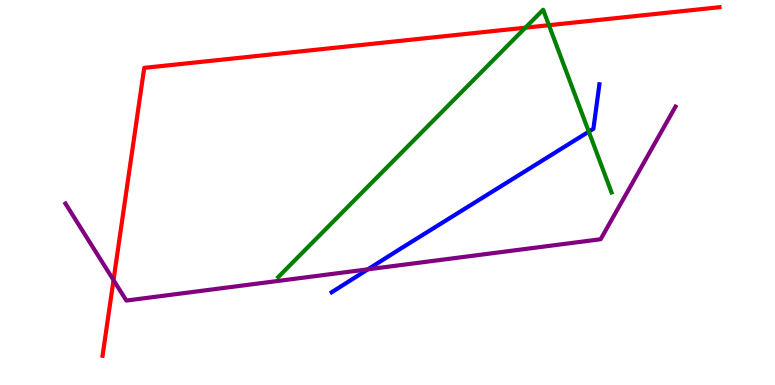[{'lines': ['blue', 'red'], 'intersections': []}, {'lines': ['green', 'red'], 'intersections': [{'x': 6.78, 'y': 9.28}, {'x': 7.08, 'y': 9.35}]}, {'lines': ['purple', 'red'], 'intersections': [{'x': 1.46, 'y': 2.72}]}, {'lines': ['blue', 'green'], 'intersections': [{'x': 7.6, 'y': 6.58}]}, {'lines': ['blue', 'purple'], 'intersections': [{'x': 4.75, 'y': 3.0}]}, {'lines': ['green', 'purple'], 'intersections': []}]